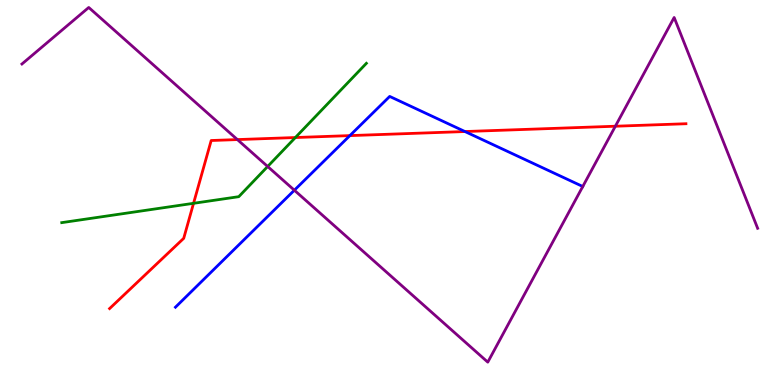[{'lines': ['blue', 'red'], 'intersections': [{'x': 4.51, 'y': 6.48}, {'x': 6.0, 'y': 6.58}]}, {'lines': ['green', 'red'], 'intersections': [{'x': 2.5, 'y': 4.72}, {'x': 3.81, 'y': 6.43}]}, {'lines': ['purple', 'red'], 'intersections': [{'x': 3.06, 'y': 6.37}, {'x': 7.94, 'y': 6.72}]}, {'lines': ['blue', 'green'], 'intersections': []}, {'lines': ['blue', 'purple'], 'intersections': [{'x': 3.8, 'y': 5.06}]}, {'lines': ['green', 'purple'], 'intersections': [{'x': 3.45, 'y': 5.68}]}]